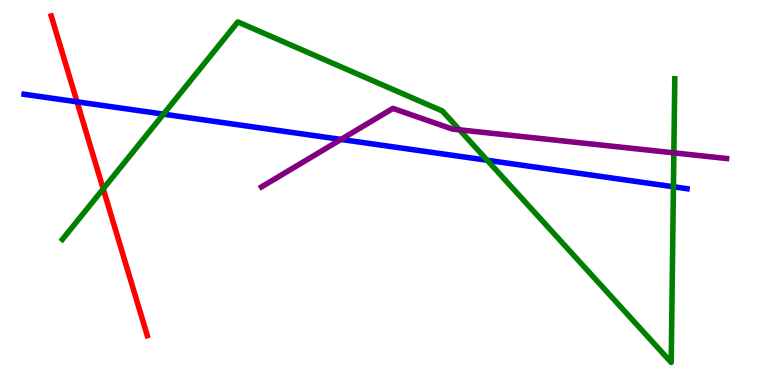[{'lines': ['blue', 'red'], 'intersections': [{'x': 0.994, 'y': 7.36}]}, {'lines': ['green', 'red'], 'intersections': [{'x': 1.33, 'y': 5.09}]}, {'lines': ['purple', 'red'], 'intersections': []}, {'lines': ['blue', 'green'], 'intersections': [{'x': 2.11, 'y': 7.04}, {'x': 6.29, 'y': 5.84}, {'x': 8.69, 'y': 5.15}]}, {'lines': ['blue', 'purple'], 'intersections': [{'x': 4.4, 'y': 6.38}]}, {'lines': ['green', 'purple'], 'intersections': [{'x': 5.93, 'y': 6.63}, {'x': 8.69, 'y': 6.03}]}]